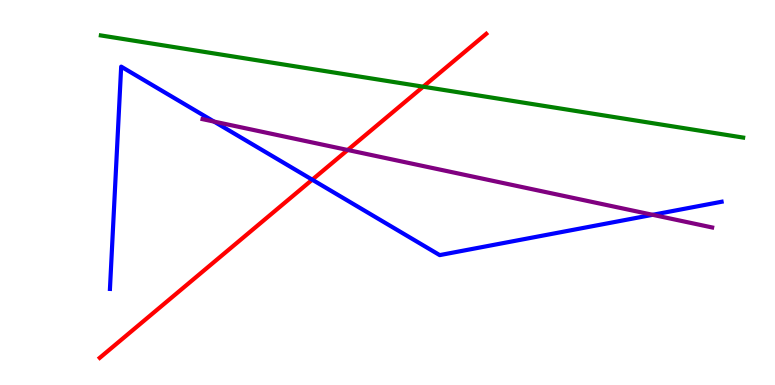[{'lines': ['blue', 'red'], 'intersections': [{'x': 4.03, 'y': 5.33}]}, {'lines': ['green', 'red'], 'intersections': [{'x': 5.46, 'y': 7.75}]}, {'lines': ['purple', 'red'], 'intersections': [{'x': 4.49, 'y': 6.1}]}, {'lines': ['blue', 'green'], 'intersections': []}, {'lines': ['blue', 'purple'], 'intersections': [{'x': 2.76, 'y': 6.84}, {'x': 8.42, 'y': 4.42}]}, {'lines': ['green', 'purple'], 'intersections': []}]